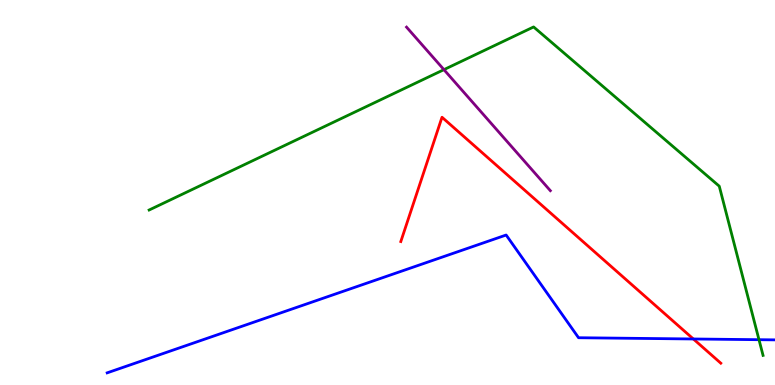[{'lines': ['blue', 'red'], 'intersections': [{'x': 8.95, 'y': 1.2}]}, {'lines': ['green', 'red'], 'intersections': []}, {'lines': ['purple', 'red'], 'intersections': []}, {'lines': ['blue', 'green'], 'intersections': [{'x': 9.79, 'y': 1.18}]}, {'lines': ['blue', 'purple'], 'intersections': []}, {'lines': ['green', 'purple'], 'intersections': [{'x': 5.73, 'y': 8.19}]}]